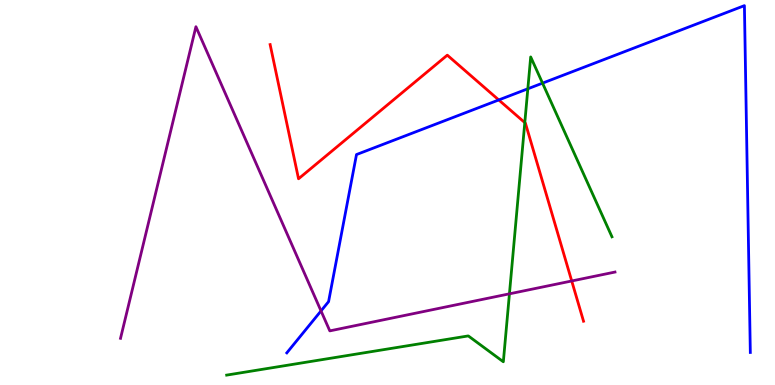[{'lines': ['blue', 'red'], 'intersections': [{'x': 6.44, 'y': 7.4}]}, {'lines': ['green', 'red'], 'intersections': [{'x': 6.77, 'y': 6.82}]}, {'lines': ['purple', 'red'], 'intersections': [{'x': 7.38, 'y': 2.7}]}, {'lines': ['blue', 'green'], 'intersections': [{'x': 6.81, 'y': 7.69}, {'x': 7.0, 'y': 7.84}]}, {'lines': ['blue', 'purple'], 'intersections': [{'x': 4.14, 'y': 1.92}]}, {'lines': ['green', 'purple'], 'intersections': [{'x': 6.57, 'y': 2.37}]}]